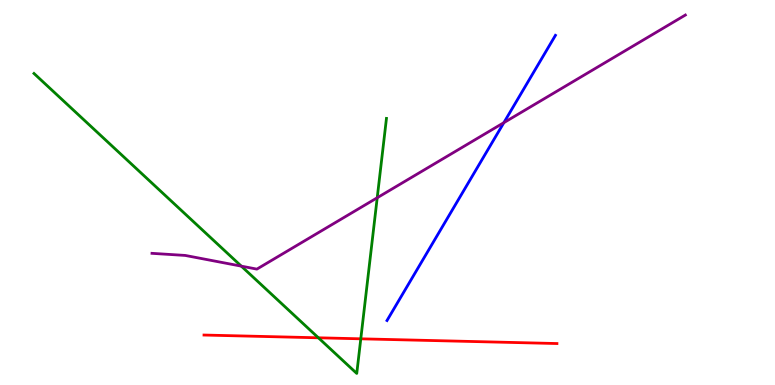[{'lines': ['blue', 'red'], 'intersections': []}, {'lines': ['green', 'red'], 'intersections': [{'x': 4.11, 'y': 1.23}, {'x': 4.66, 'y': 1.2}]}, {'lines': ['purple', 'red'], 'intersections': []}, {'lines': ['blue', 'green'], 'intersections': []}, {'lines': ['blue', 'purple'], 'intersections': [{'x': 6.5, 'y': 6.81}]}, {'lines': ['green', 'purple'], 'intersections': [{'x': 3.11, 'y': 3.09}, {'x': 4.87, 'y': 4.86}]}]